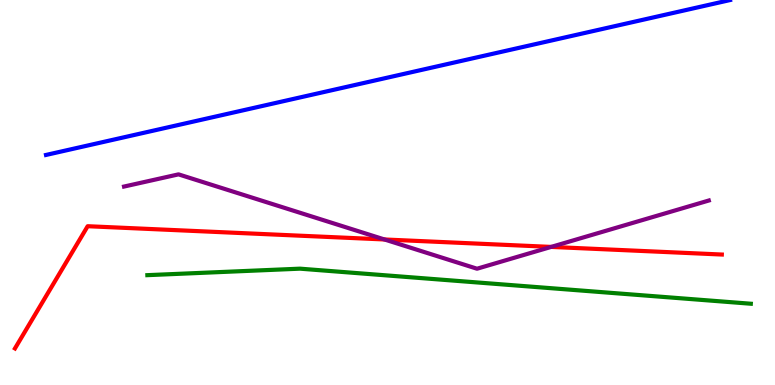[{'lines': ['blue', 'red'], 'intersections': []}, {'lines': ['green', 'red'], 'intersections': []}, {'lines': ['purple', 'red'], 'intersections': [{'x': 4.96, 'y': 3.78}, {'x': 7.11, 'y': 3.59}]}, {'lines': ['blue', 'green'], 'intersections': []}, {'lines': ['blue', 'purple'], 'intersections': []}, {'lines': ['green', 'purple'], 'intersections': []}]